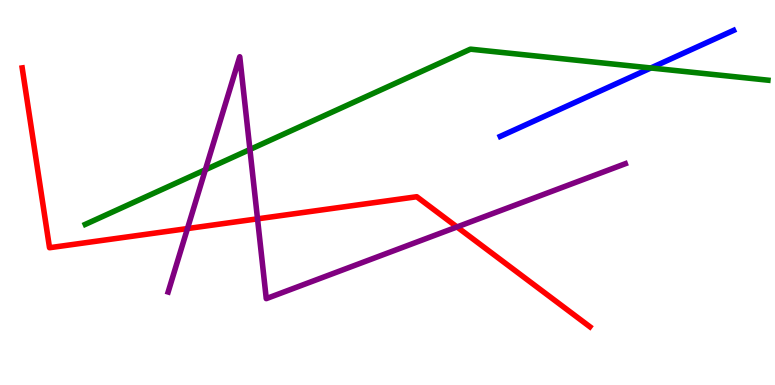[{'lines': ['blue', 'red'], 'intersections': []}, {'lines': ['green', 'red'], 'intersections': []}, {'lines': ['purple', 'red'], 'intersections': [{'x': 2.42, 'y': 4.06}, {'x': 3.32, 'y': 4.32}, {'x': 5.9, 'y': 4.1}]}, {'lines': ['blue', 'green'], 'intersections': [{'x': 8.4, 'y': 8.23}]}, {'lines': ['blue', 'purple'], 'intersections': []}, {'lines': ['green', 'purple'], 'intersections': [{'x': 2.65, 'y': 5.59}, {'x': 3.22, 'y': 6.12}]}]